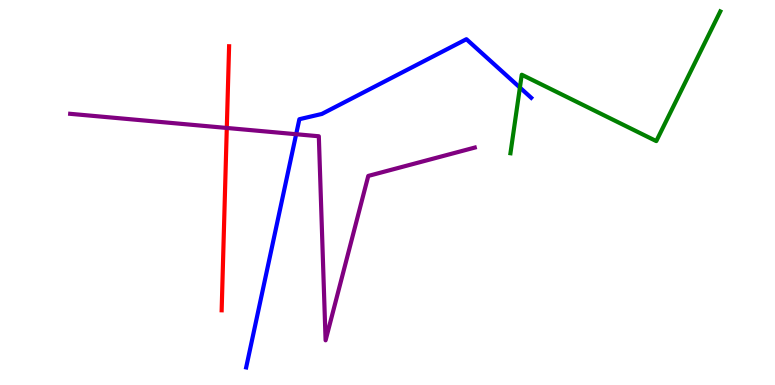[{'lines': ['blue', 'red'], 'intersections': []}, {'lines': ['green', 'red'], 'intersections': []}, {'lines': ['purple', 'red'], 'intersections': [{'x': 2.93, 'y': 6.68}]}, {'lines': ['blue', 'green'], 'intersections': [{'x': 6.71, 'y': 7.73}]}, {'lines': ['blue', 'purple'], 'intersections': [{'x': 3.82, 'y': 6.51}]}, {'lines': ['green', 'purple'], 'intersections': []}]